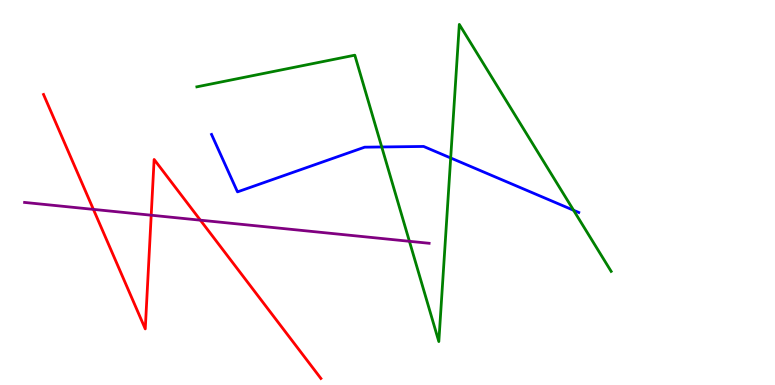[{'lines': ['blue', 'red'], 'intersections': []}, {'lines': ['green', 'red'], 'intersections': []}, {'lines': ['purple', 'red'], 'intersections': [{'x': 1.21, 'y': 4.56}, {'x': 1.95, 'y': 4.41}, {'x': 2.59, 'y': 4.28}]}, {'lines': ['blue', 'green'], 'intersections': [{'x': 4.93, 'y': 6.18}, {'x': 5.82, 'y': 5.9}, {'x': 7.4, 'y': 4.54}]}, {'lines': ['blue', 'purple'], 'intersections': []}, {'lines': ['green', 'purple'], 'intersections': [{'x': 5.28, 'y': 3.73}]}]